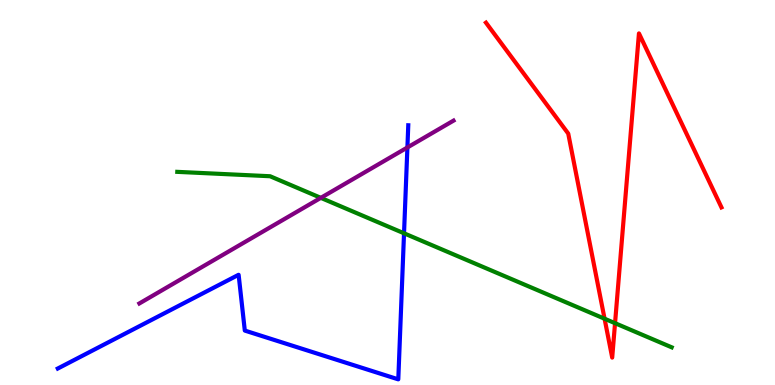[{'lines': ['blue', 'red'], 'intersections': []}, {'lines': ['green', 'red'], 'intersections': [{'x': 7.8, 'y': 1.72}, {'x': 7.94, 'y': 1.61}]}, {'lines': ['purple', 'red'], 'intersections': []}, {'lines': ['blue', 'green'], 'intersections': [{'x': 5.21, 'y': 3.94}]}, {'lines': ['blue', 'purple'], 'intersections': [{'x': 5.26, 'y': 6.17}]}, {'lines': ['green', 'purple'], 'intersections': [{'x': 4.14, 'y': 4.86}]}]